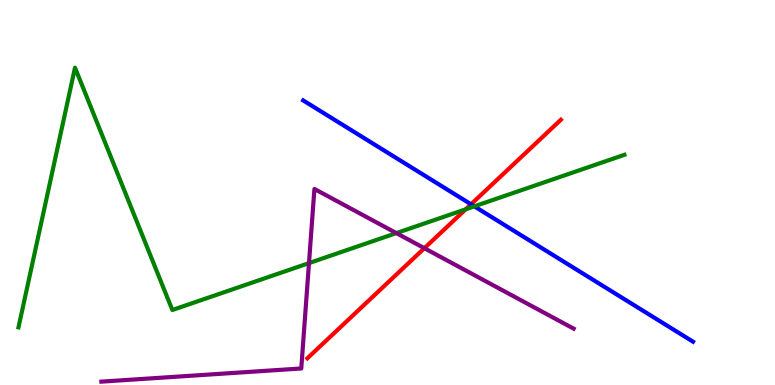[{'lines': ['blue', 'red'], 'intersections': [{'x': 6.08, 'y': 4.69}]}, {'lines': ['green', 'red'], 'intersections': [{'x': 6.01, 'y': 4.56}]}, {'lines': ['purple', 'red'], 'intersections': [{'x': 5.48, 'y': 3.55}]}, {'lines': ['blue', 'green'], 'intersections': [{'x': 6.12, 'y': 4.64}]}, {'lines': ['blue', 'purple'], 'intersections': []}, {'lines': ['green', 'purple'], 'intersections': [{'x': 3.99, 'y': 3.17}, {'x': 5.11, 'y': 3.95}]}]